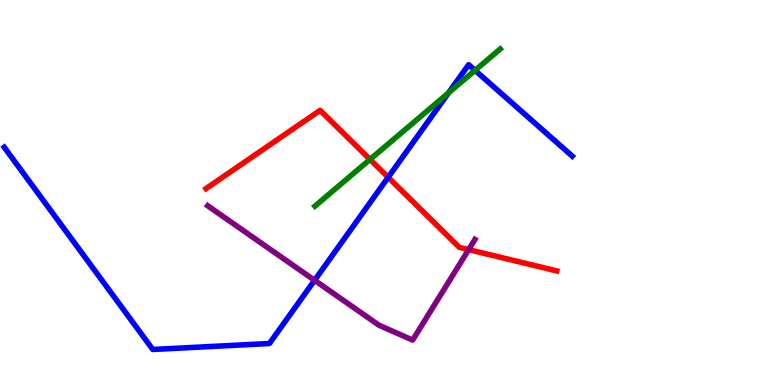[{'lines': ['blue', 'red'], 'intersections': [{'x': 5.01, 'y': 5.39}]}, {'lines': ['green', 'red'], 'intersections': [{'x': 4.77, 'y': 5.86}]}, {'lines': ['purple', 'red'], 'intersections': [{'x': 6.05, 'y': 3.52}]}, {'lines': ['blue', 'green'], 'intersections': [{'x': 5.79, 'y': 7.59}, {'x': 6.13, 'y': 8.17}]}, {'lines': ['blue', 'purple'], 'intersections': [{'x': 4.06, 'y': 2.72}]}, {'lines': ['green', 'purple'], 'intersections': []}]